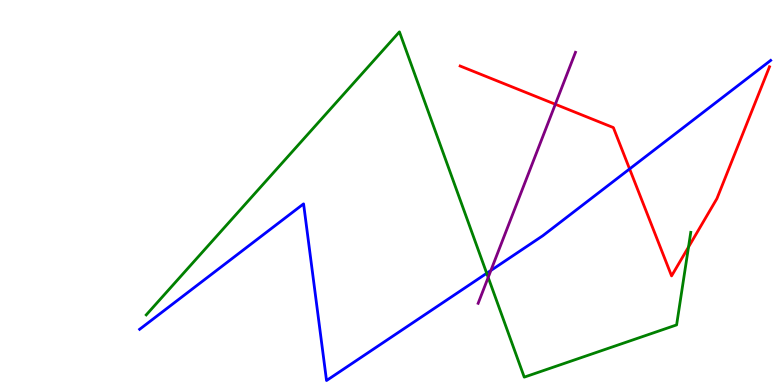[{'lines': ['blue', 'red'], 'intersections': [{'x': 8.12, 'y': 5.61}]}, {'lines': ['green', 'red'], 'intersections': [{'x': 8.88, 'y': 3.58}]}, {'lines': ['purple', 'red'], 'intersections': [{'x': 7.17, 'y': 7.29}]}, {'lines': ['blue', 'green'], 'intersections': [{'x': 6.28, 'y': 2.9}]}, {'lines': ['blue', 'purple'], 'intersections': [{'x': 6.33, 'y': 2.97}]}, {'lines': ['green', 'purple'], 'intersections': [{'x': 6.3, 'y': 2.79}]}]